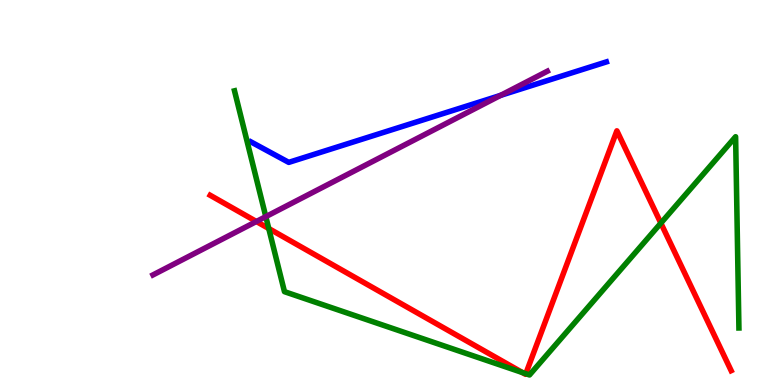[{'lines': ['blue', 'red'], 'intersections': []}, {'lines': ['green', 'red'], 'intersections': [{'x': 3.47, 'y': 4.06}, {'x': 6.74, 'y': 0.323}, {'x': 6.78, 'y': 0.294}, {'x': 8.53, 'y': 4.2}]}, {'lines': ['purple', 'red'], 'intersections': [{'x': 3.31, 'y': 4.25}]}, {'lines': ['blue', 'green'], 'intersections': []}, {'lines': ['blue', 'purple'], 'intersections': [{'x': 6.46, 'y': 7.52}]}, {'lines': ['green', 'purple'], 'intersections': [{'x': 3.43, 'y': 4.37}]}]